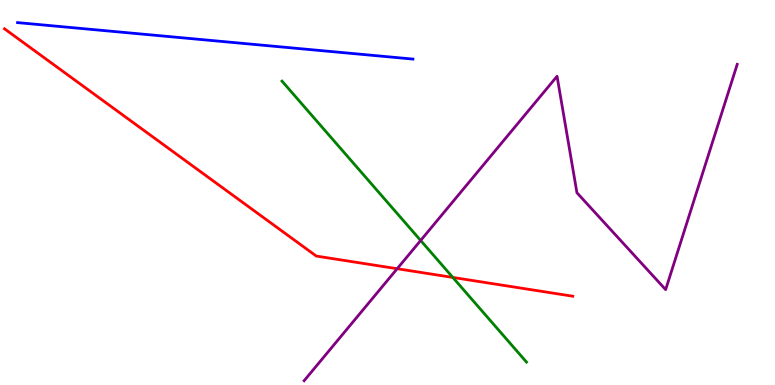[{'lines': ['blue', 'red'], 'intersections': []}, {'lines': ['green', 'red'], 'intersections': [{'x': 5.84, 'y': 2.79}]}, {'lines': ['purple', 'red'], 'intersections': [{'x': 5.12, 'y': 3.02}]}, {'lines': ['blue', 'green'], 'intersections': []}, {'lines': ['blue', 'purple'], 'intersections': []}, {'lines': ['green', 'purple'], 'intersections': [{'x': 5.43, 'y': 3.75}]}]